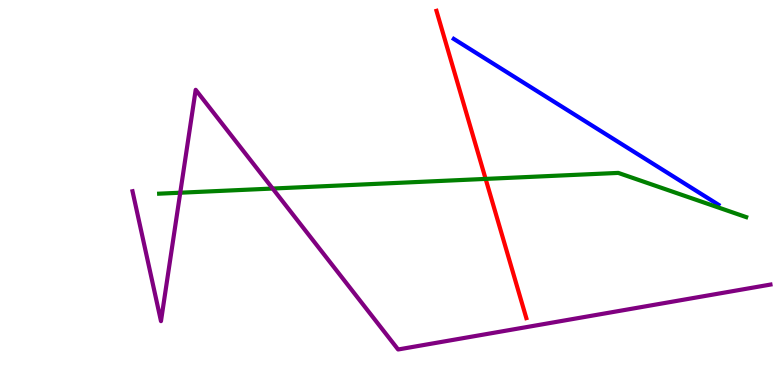[{'lines': ['blue', 'red'], 'intersections': []}, {'lines': ['green', 'red'], 'intersections': [{'x': 6.27, 'y': 5.35}]}, {'lines': ['purple', 'red'], 'intersections': []}, {'lines': ['blue', 'green'], 'intersections': []}, {'lines': ['blue', 'purple'], 'intersections': []}, {'lines': ['green', 'purple'], 'intersections': [{'x': 2.33, 'y': 4.99}, {'x': 3.52, 'y': 5.1}]}]